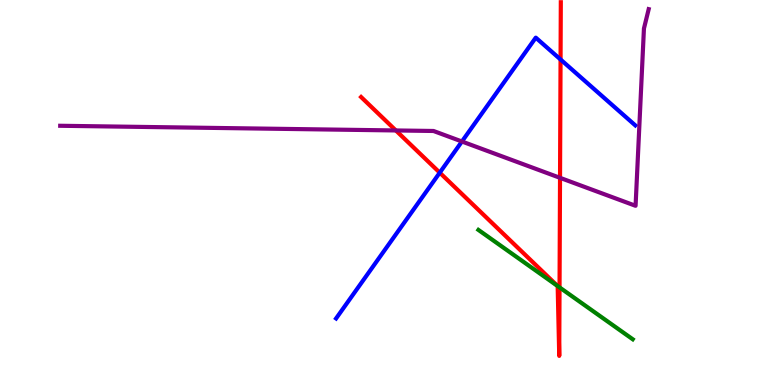[{'lines': ['blue', 'red'], 'intersections': [{'x': 5.67, 'y': 5.52}, {'x': 7.23, 'y': 8.45}]}, {'lines': ['green', 'red'], 'intersections': [{'x': 7.2, 'y': 2.57}, {'x': 7.22, 'y': 2.54}]}, {'lines': ['purple', 'red'], 'intersections': [{'x': 5.11, 'y': 6.61}, {'x': 7.23, 'y': 5.38}]}, {'lines': ['blue', 'green'], 'intersections': []}, {'lines': ['blue', 'purple'], 'intersections': [{'x': 5.96, 'y': 6.32}]}, {'lines': ['green', 'purple'], 'intersections': []}]